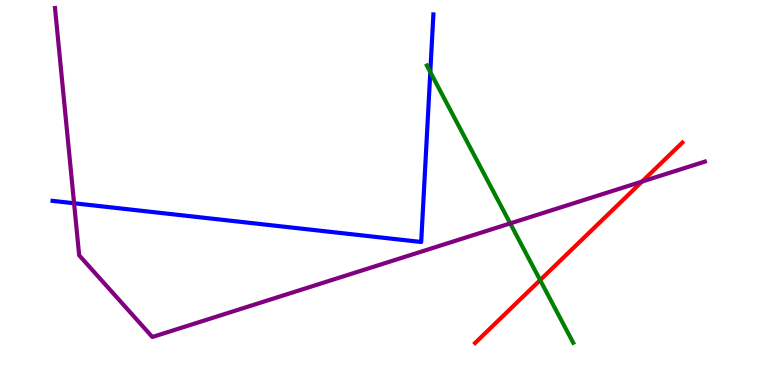[{'lines': ['blue', 'red'], 'intersections': []}, {'lines': ['green', 'red'], 'intersections': [{'x': 6.97, 'y': 2.72}]}, {'lines': ['purple', 'red'], 'intersections': [{'x': 8.28, 'y': 5.28}]}, {'lines': ['blue', 'green'], 'intersections': [{'x': 5.55, 'y': 8.13}]}, {'lines': ['blue', 'purple'], 'intersections': [{'x': 0.956, 'y': 4.72}]}, {'lines': ['green', 'purple'], 'intersections': [{'x': 6.58, 'y': 4.2}]}]